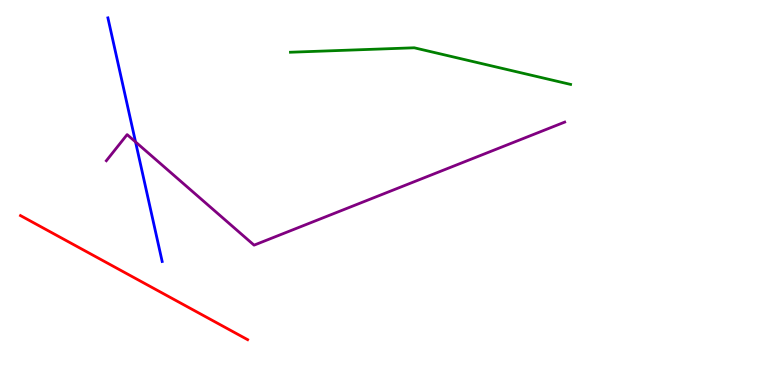[{'lines': ['blue', 'red'], 'intersections': []}, {'lines': ['green', 'red'], 'intersections': []}, {'lines': ['purple', 'red'], 'intersections': []}, {'lines': ['blue', 'green'], 'intersections': []}, {'lines': ['blue', 'purple'], 'intersections': [{'x': 1.75, 'y': 6.31}]}, {'lines': ['green', 'purple'], 'intersections': []}]